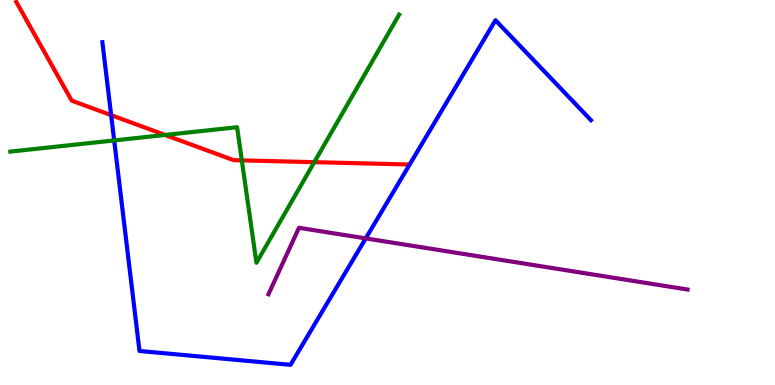[{'lines': ['blue', 'red'], 'intersections': [{'x': 1.43, 'y': 7.01}]}, {'lines': ['green', 'red'], 'intersections': [{'x': 2.13, 'y': 6.49}, {'x': 3.12, 'y': 5.83}, {'x': 4.06, 'y': 5.79}]}, {'lines': ['purple', 'red'], 'intersections': []}, {'lines': ['blue', 'green'], 'intersections': [{'x': 1.47, 'y': 6.35}]}, {'lines': ['blue', 'purple'], 'intersections': [{'x': 4.72, 'y': 3.81}]}, {'lines': ['green', 'purple'], 'intersections': []}]